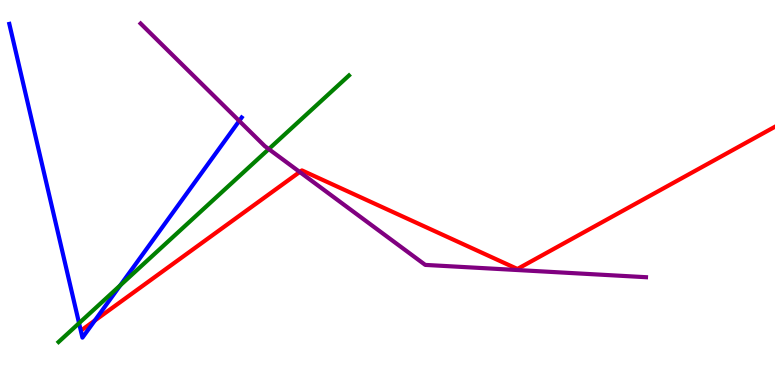[{'lines': ['blue', 'red'], 'intersections': [{'x': 1.22, 'y': 1.67}]}, {'lines': ['green', 'red'], 'intersections': []}, {'lines': ['purple', 'red'], 'intersections': [{'x': 3.87, 'y': 5.53}]}, {'lines': ['blue', 'green'], 'intersections': [{'x': 1.02, 'y': 1.61}, {'x': 1.55, 'y': 2.59}]}, {'lines': ['blue', 'purple'], 'intersections': [{'x': 3.09, 'y': 6.86}]}, {'lines': ['green', 'purple'], 'intersections': [{'x': 3.47, 'y': 6.13}]}]